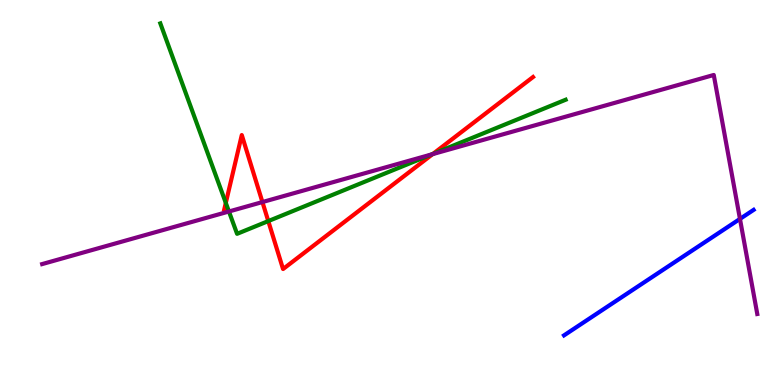[{'lines': ['blue', 'red'], 'intersections': []}, {'lines': ['green', 'red'], 'intersections': [{'x': 2.91, 'y': 4.73}, {'x': 3.46, 'y': 4.26}, {'x': 5.59, 'y': 6.0}]}, {'lines': ['purple', 'red'], 'intersections': [{'x': 3.39, 'y': 4.75}, {'x': 5.58, 'y': 6.0}]}, {'lines': ['blue', 'green'], 'intersections': []}, {'lines': ['blue', 'purple'], 'intersections': [{'x': 9.55, 'y': 4.31}]}, {'lines': ['green', 'purple'], 'intersections': [{'x': 2.95, 'y': 4.51}, {'x': 5.57, 'y': 5.99}]}]